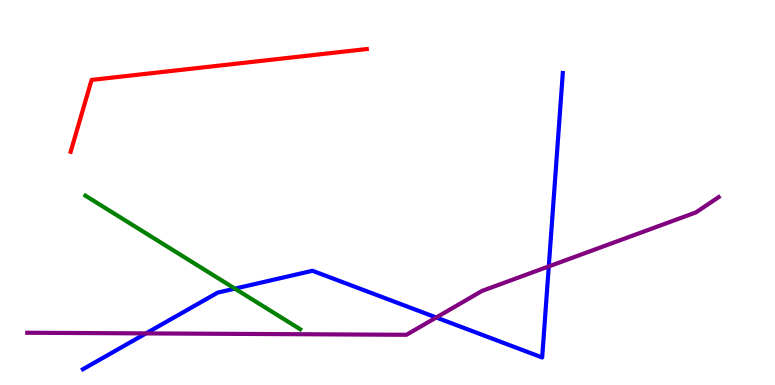[{'lines': ['blue', 'red'], 'intersections': []}, {'lines': ['green', 'red'], 'intersections': []}, {'lines': ['purple', 'red'], 'intersections': []}, {'lines': ['blue', 'green'], 'intersections': [{'x': 3.03, 'y': 2.5}]}, {'lines': ['blue', 'purple'], 'intersections': [{'x': 1.88, 'y': 1.34}, {'x': 5.63, 'y': 1.75}, {'x': 7.08, 'y': 3.08}]}, {'lines': ['green', 'purple'], 'intersections': []}]